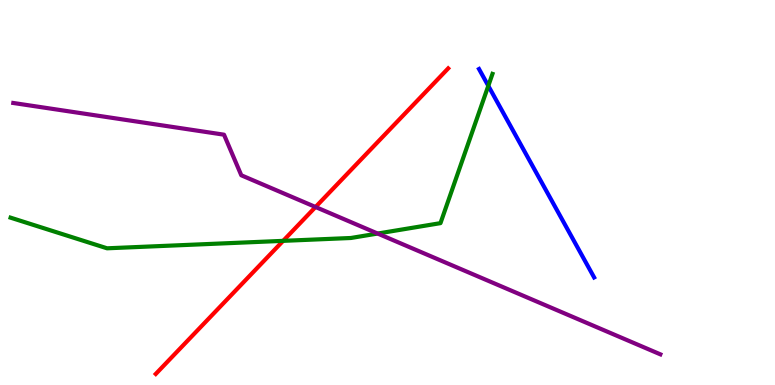[{'lines': ['blue', 'red'], 'intersections': []}, {'lines': ['green', 'red'], 'intersections': [{'x': 3.65, 'y': 3.74}]}, {'lines': ['purple', 'red'], 'intersections': [{'x': 4.07, 'y': 4.62}]}, {'lines': ['blue', 'green'], 'intersections': [{'x': 6.3, 'y': 7.77}]}, {'lines': ['blue', 'purple'], 'intersections': []}, {'lines': ['green', 'purple'], 'intersections': [{'x': 4.87, 'y': 3.93}]}]